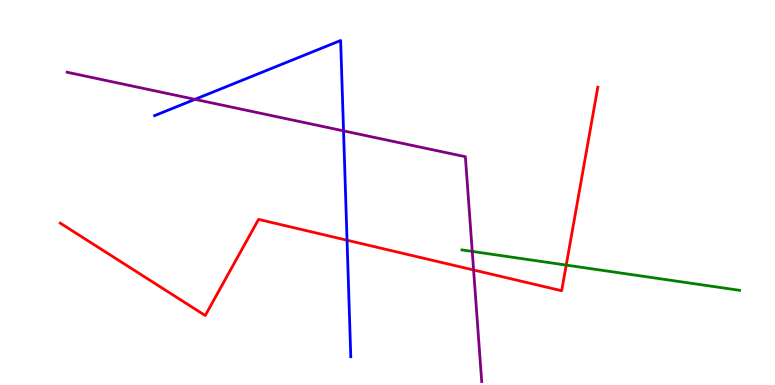[{'lines': ['blue', 'red'], 'intersections': [{'x': 4.48, 'y': 3.76}]}, {'lines': ['green', 'red'], 'intersections': [{'x': 7.31, 'y': 3.11}]}, {'lines': ['purple', 'red'], 'intersections': [{'x': 6.11, 'y': 2.99}]}, {'lines': ['blue', 'green'], 'intersections': []}, {'lines': ['blue', 'purple'], 'intersections': [{'x': 2.52, 'y': 7.42}, {'x': 4.43, 'y': 6.6}]}, {'lines': ['green', 'purple'], 'intersections': [{'x': 6.09, 'y': 3.47}]}]